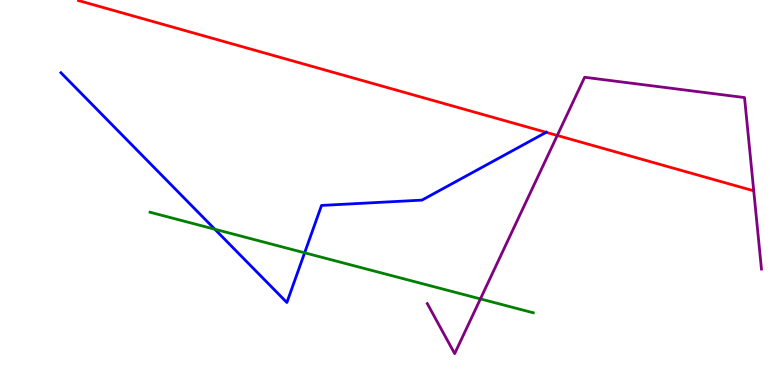[{'lines': ['blue', 'red'], 'intersections': [{'x': 7.05, 'y': 6.56}]}, {'lines': ['green', 'red'], 'intersections': []}, {'lines': ['purple', 'red'], 'intersections': [{'x': 7.19, 'y': 6.48}]}, {'lines': ['blue', 'green'], 'intersections': [{'x': 2.77, 'y': 4.05}, {'x': 3.93, 'y': 3.43}]}, {'lines': ['blue', 'purple'], 'intersections': []}, {'lines': ['green', 'purple'], 'intersections': [{'x': 6.2, 'y': 2.24}]}]